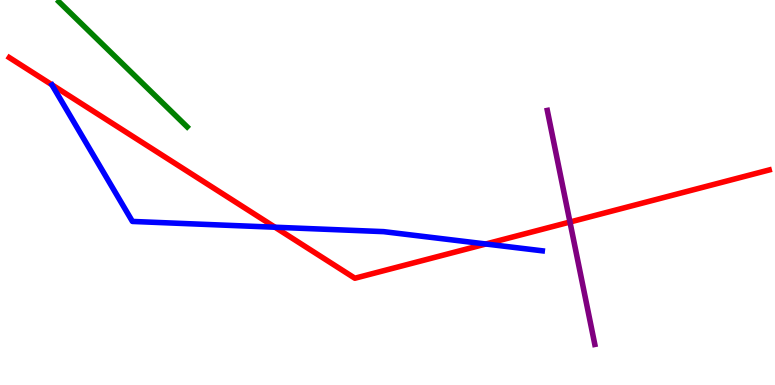[{'lines': ['blue', 'red'], 'intersections': [{'x': 3.55, 'y': 4.1}, {'x': 6.27, 'y': 3.66}]}, {'lines': ['green', 'red'], 'intersections': []}, {'lines': ['purple', 'red'], 'intersections': [{'x': 7.35, 'y': 4.23}]}, {'lines': ['blue', 'green'], 'intersections': []}, {'lines': ['blue', 'purple'], 'intersections': []}, {'lines': ['green', 'purple'], 'intersections': []}]